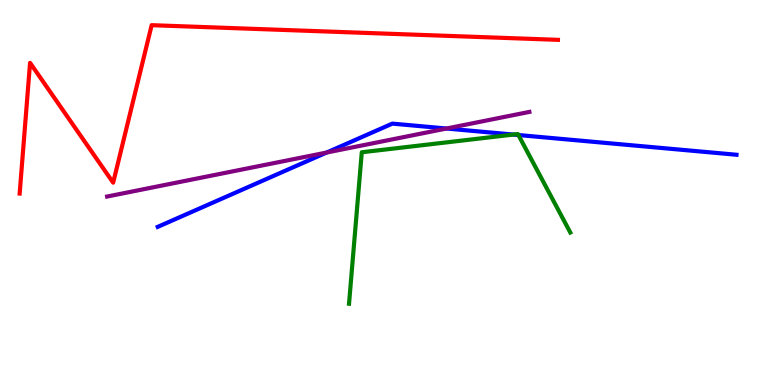[{'lines': ['blue', 'red'], 'intersections': []}, {'lines': ['green', 'red'], 'intersections': []}, {'lines': ['purple', 'red'], 'intersections': []}, {'lines': ['blue', 'green'], 'intersections': [{'x': 6.62, 'y': 6.5}, {'x': 6.69, 'y': 6.49}]}, {'lines': ['blue', 'purple'], 'intersections': [{'x': 4.21, 'y': 6.04}, {'x': 5.76, 'y': 6.66}]}, {'lines': ['green', 'purple'], 'intersections': []}]